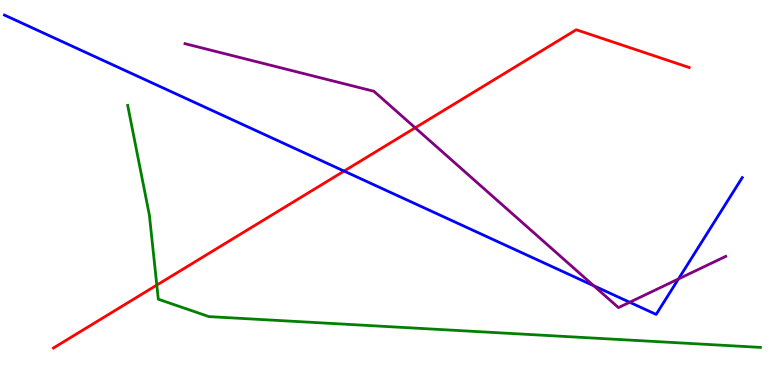[{'lines': ['blue', 'red'], 'intersections': [{'x': 4.44, 'y': 5.56}]}, {'lines': ['green', 'red'], 'intersections': [{'x': 2.02, 'y': 2.6}]}, {'lines': ['purple', 'red'], 'intersections': [{'x': 5.36, 'y': 6.68}]}, {'lines': ['blue', 'green'], 'intersections': []}, {'lines': ['blue', 'purple'], 'intersections': [{'x': 7.66, 'y': 2.58}, {'x': 8.13, 'y': 2.15}, {'x': 8.75, 'y': 2.75}]}, {'lines': ['green', 'purple'], 'intersections': []}]